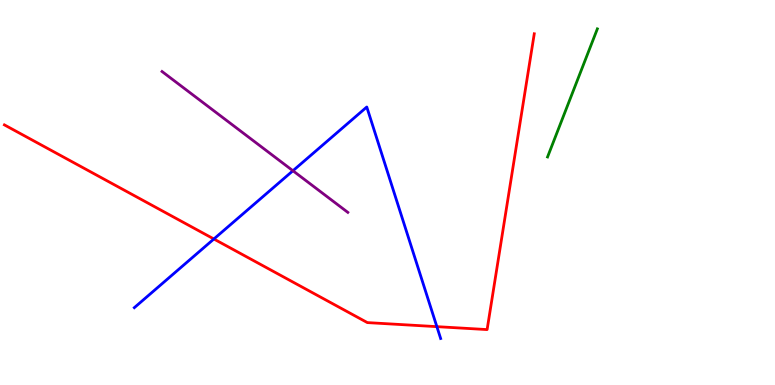[{'lines': ['blue', 'red'], 'intersections': [{'x': 2.76, 'y': 3.79}, {'x': 5.64, 'y': 1.52}]}, {'lines': ['green', 'red'], 'intersections': []}, {'lines': ['purple', 'red'], 'intersections': []}, {'lines': ['blue', 'green'], 'intersections': []}, {'lines': ['blue', 'purple'], 'intersections': [{'x': 3.78, 'y': 5.56}]}, {'lines': ['green', 'purple'], 'intersections': []}]